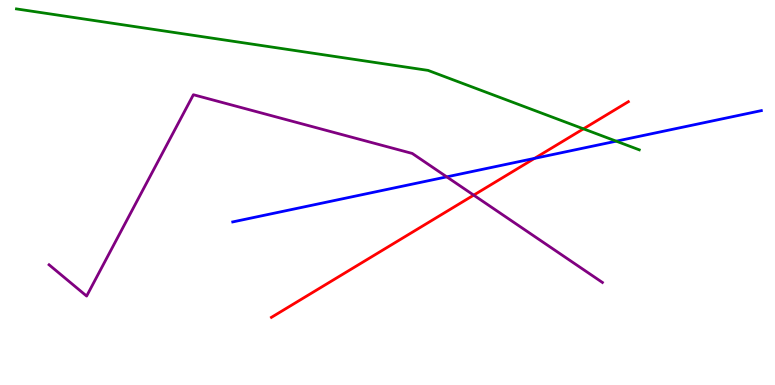[{'lines': ['blue', 'red'], 'intersections': [{'x': 6.9, 'y': 5.89}]}, {'lines': ['green', 'red'], 'intersections': [{'x': 7.53, 'y': 6.65}]}, {'lines': ['purple', 'red'], 'intersections': [{'x': 6.11, 'y': 4.93}]}, {'lines': ['blue', 'green'], 'intersections': [{'x': 7.95, 'y': 6.33}]}, {'lines': ['blue', 'purple'], 'intersections': [{'x': 5.76, 'y': 5.41}]}, {'lines': ['green', 'purple'], 'intersections': []}]